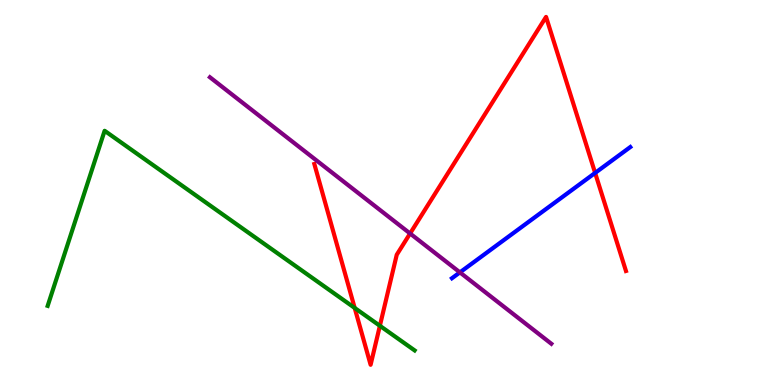[{'lines': ['blue', 'red'], 'intersections': [{'x': 7.68, 'y': 5.51}]}, {'lines': ['green', 'red'], 'intersections': [{'x': 4.58, 'y': 2.0}, {'x': 4.9, 'y': 1.54}]}, {'lines': ['purple', 'red'], 'intersections': [{'x': 5.29, 'y': 3.94}]}, {'lines': ['blue', 'green'], 'intersections': []}, {'lines': ['blue', 'purple'], 'intersections': [{'x': 5.93, 'y': 2.93}]}, {'lines': ['green', 'purple'], 'intersections': []}]